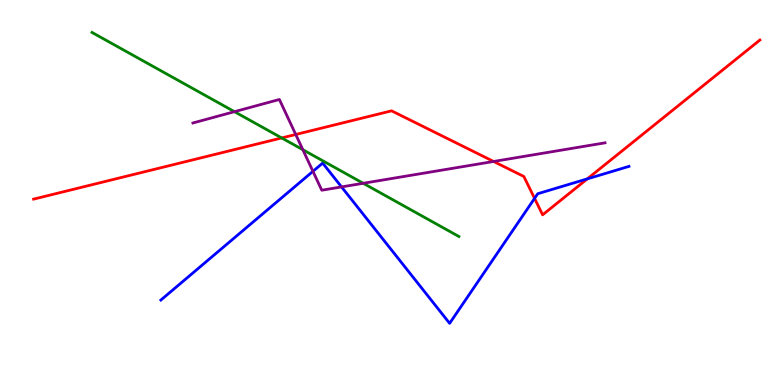[{'lines': ['blue', 'red'], 'intersections': [{'x': 6.9, 'y': 4.85}, {'x': 7.58, 'y': 5.35}]}, {'lines': ['green', 'red'], 'intersections': [{'x': 3.63, 'y': 6.42}]}, {'lines': ['purple', 'red'], 'intersections': [{'x': 3.82, 'y': 6.51}, {'x': 6.37, 'y': 5.81}]}, {'lines': ['blue', 'green'], 'intersections': []}, {'lines': ['blue', 'purple'], 'intersections': [{'x': 4.04, 'y': 5.55}, {'x': 4.41, 'y': 5.15}]}, {'lines': ['green', 'purple'], 'intersections': [{'x': 3.03, 'y': 7.1}, {'x': 3.91, 'y': 6.11}, {'x': 4.69, 'y': 5.24}]}]